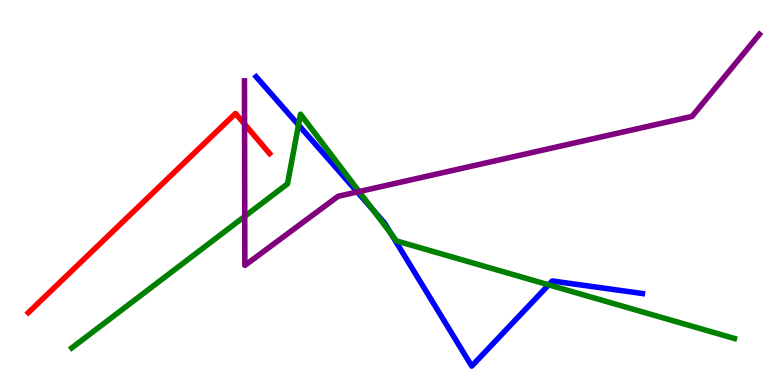[{'lines': ['blue', 'red'], 'intersections': []}, {'lines': ['green', 'red'], 'intersections': []}, {'lines': ['purple', 'red'], 'intersections': [{'x': 3.16, 'y': 6.78}]}, {'lines': ['blue', 'green'], 'intersections': [{'x': 3.85, 'y': 6.75}, {'x': 4.81, 'y': 4.56}, {'x': 5.05, 'y': 3.93}, {'x': 7.08, 'y': 2.6}]}, {'lines': ['blue', 'purple'], 'intersections': [{'x': 4.61, 'y': 5.01}]}, {'lines': ['green', 'purple'], 'intersections': [{'x': 3.16, 'y': 4.38}, {'x': 4.63, 'y': 5.02}]}]